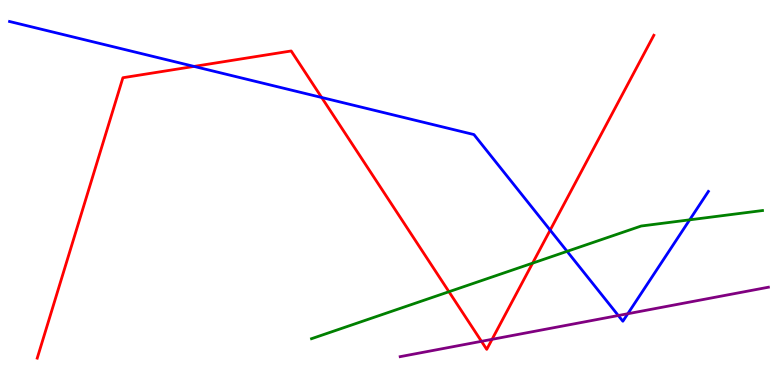[{'lines': ['blue', 'red'], 'intersections': [{'x': 2.5, 'y': 8.27}, {'x': 4.15, 'y': 7.47}, {'x': 7.1, 'y': 4.02}]}, {'lines': ['green', 'red'], 'intersections': [{'x': 5.79, 'y': 2.42}, {'x': 6.87, 'y': 3.17}]}, {'lines': ['purple', 'red'], 'intersections': [{'x': 6.21, 'y': 1.13}, {'x': 6.35, 'y': 1.19}]}, {'lines': ['blue', 'green'], 'intersections': [{'x': 7.32, 'y': 3.47}, {'x': 8.9, 'y': 4.29}]}, {'lines': ['blue', 'purple'], 'intersections': [{'x': 7.98, 'y': 1.8}, {'x': 8.1, 'y': 1.85}]}, {'lines': ['green', 'purple'], 'intersections': []}]